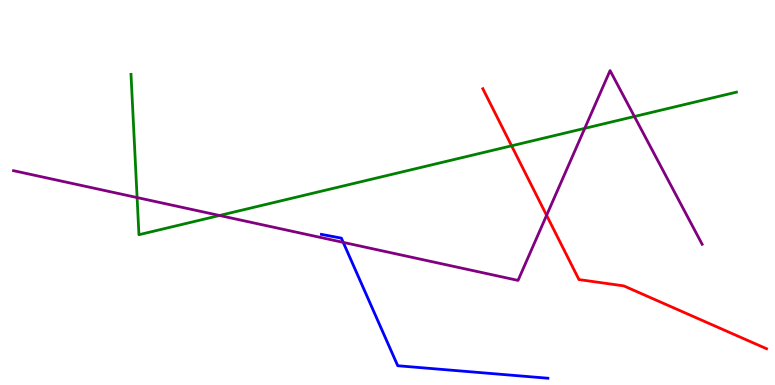[{'lines': ['blue', 'red'], 'intersections': []}, {'lines': ['green', 'red'], 'intersections': [{'x': 6.6, 'y': 6.21}]}, {'lines': ['purple', 'red'], 'intersections': [{'x': 7.05, 'y': 4.41}]}, {'lines': ['blue', 'green'], 'intersections': []}, {'lines': ['blue', 'purple'], 'intersections': [{'x': 4.43, 'y': 3.7}]}, {'lines': ['green', 'purple'], 'intersections': [{'x': 1.77, 'y': 4.87}, {'x': 2.83, 'y': 4.4}, {'x': 7.54, 'y': 6.67}, {'x': 8.19, 'y': 6.97}]}]